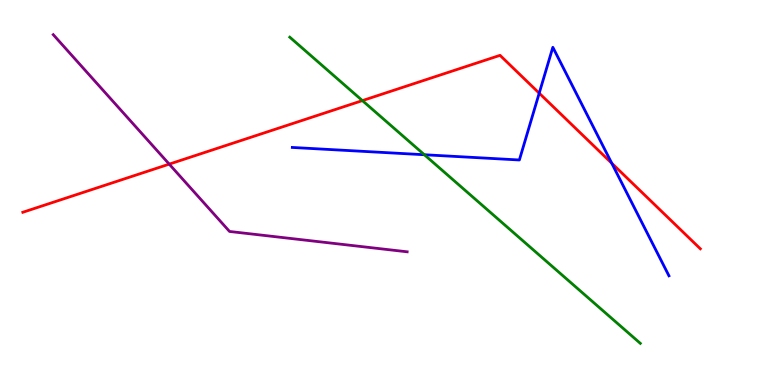[{'lines': ['blue', 'red'], 'intersections': [{'x': 6.96, 'y': 7.58}, {'x': 7.89, 'y': 5.76}]}, {'lines': ['green', 'red'], 'intersections': [{'x': 4.68, 'y': 7.39}]}, {'lines': ['purple', 'red'], 'intersections': [{'x': 2.18, 'y': 5.74}]}, {'lines': ['blue', 'green'], 'intersections': [{'x': 5.48, 'y': 5.98}]}, {'lines': ['blue', 'purple'], 'intersections': []}, {'lines': ['green', 'purple'], 'intersections': []}]